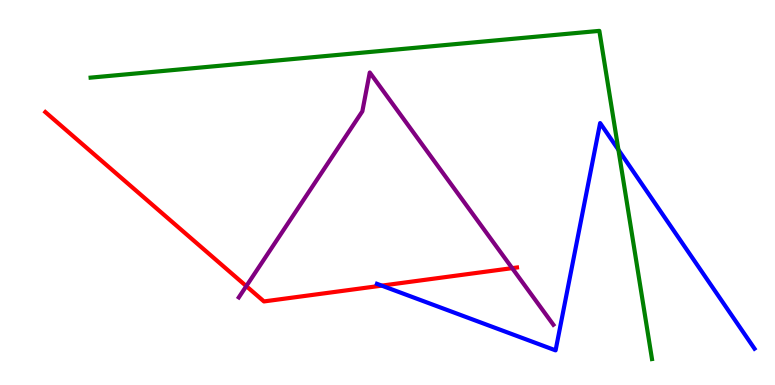[{'lines': ['blue', 'red'], 'intersections': [{'x': 4.93, 'y': 2.58}]}, {'lines': ['green', 'red'], 'intersections': []}, {'lines': ['purple', 'red'], 'intersections': [{'x': 3.18, 'y': 2.57}, {'x': 6.61, 'y': 3.04}]}, {'lines': ['blue', 'green'], 'intersections': [{'x': 7.98, 'y': 6.11}]}, {'lines': ['blue', 'purple'], 'intersections': []}, {'lines': ['green', 'purple'], 'intersections': []}]